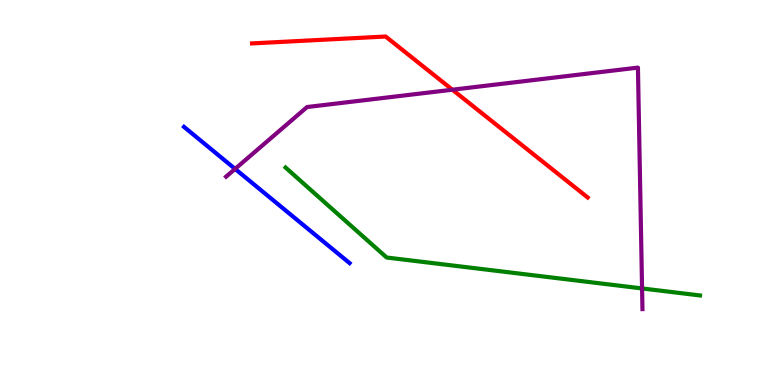[{'lines': ['blue', 'red'], 'intersections': []}, {'lines': ['green', 'red'], 'intersections': []}, {'lines': ['purple', 'red'], 'intersections': [{'x': 5.84, 'y': 7.67}]}, {'lines': ['blue', 'green'], 'intersections': []}, {'lines': ['blue', 'purple'], 'intersections': [{'x': 3.03, 'y': 5.61}]}, {'lines': ['green', 'purple'], 'intersections': [{'x': 8.28, 'y': 2.51}]}]